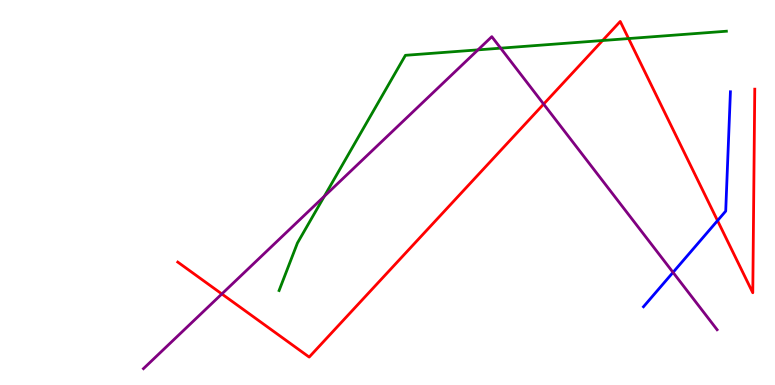[{'lines': ['blue', 'red'], 'intersections': [{'x': 9.26, 'y': 4.27}]}, {'lines': ['green', 'red'], 'intersections': [{'x': 7.78, 'y': 8.95}, {'x': 8.11, 'y': 9.0}]}, {'lines': ['purple', 'red'], 'intersections': [{'x': 2.86, 'y': 2.37}, {'x': 7.01, 'y': 7.3}]}, {'lines': ['blue', 'green'], 'intersections': []}, {'lines': ['blue', 'purple'], 'intersections': [{'x': 8.68, 'y': 2.93}]}, {'lines': ['green', 'purple'], 'intersections': [{'x': 4.18, 'y': 4.9}, {'x': 6.17, 'y': 8.7}, {'x': 6.46, 'y': 8.75}]}]